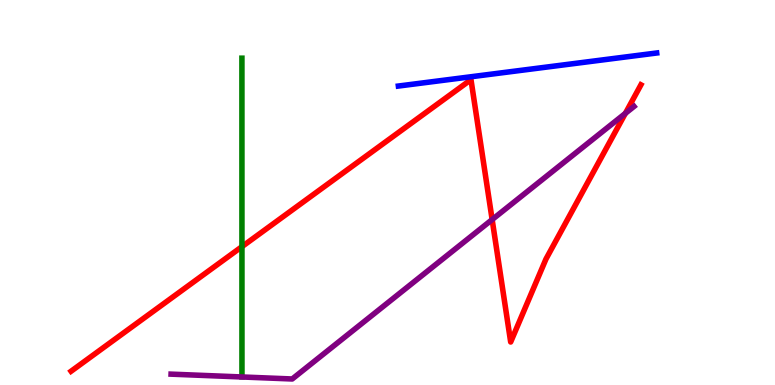[{'lines': ['blue', 'red'], 'intersections': []}, {'lines': ['green', 'red'], 'intersections': [{'x': 3.12, 'y': 3.59}]}, {'lines': ['purple', 'red'], 'intersections': [{'x': 6.35, 'y': 4.3}, {'x': 8.07, 'y': 7.06}]}, {'lines': ['blue', 'green'], 'intersections': []}, {'lines': ['blue', 'purple'], 'intersections': []}, {'lines': ['green', 'purple'], 'intersections': []}]